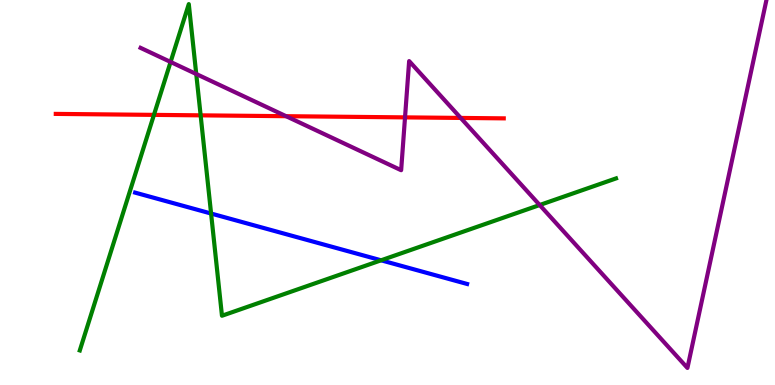[{'lines': ['blue', 'red'], 'intersections': []}, {'lines': ['green', 'red'], 'intersections': [{'x': 1.99, 'y': 7.02}, {'x': 2.59, 'y': 7.0}]}, {'lines': ['purple', 'red'], 'intersections': [{'x': 3.69, 'y': 6.98}, {'x': 5.23, 'y': 6.95}, {'x': 5.94, 'y': 6.94}]}, {'lines': ['blue', 'green'], 'intersections': [{'x': 2.72, 'y': 4.45}, {'x': 4.92, 'y': 3.24}]}, {'lines': ['blue', 'purple'], 'intersections': []}, {'lines': ['green', 'purple'], 'intersections': [{'x': 2.2, 'y': 8.39}, {'x': 2.53, 'y': 8.08}, {'x': 6.96, 'y': 4.67}]}]